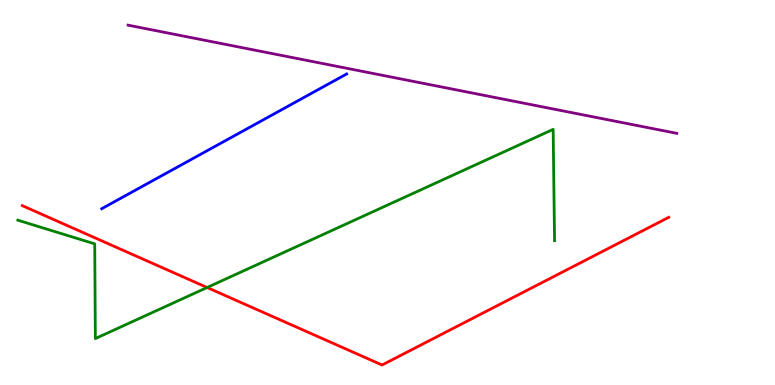[{'lines': ['blue', 'red'], 'intersections': []}, {'lines': ['green', 'red'], 'intersections': [{'x': 2.67, 'y': 2.53}]}, {'lines': ['purple', 'red'], 'intersections': []}, {'lines': ['blue', 'green'], 'intersections': []}, {'lines': ['blue', 'purple'], 'intersections': []}, {'lines': ['green', 'purple'], 'intersections': []}]